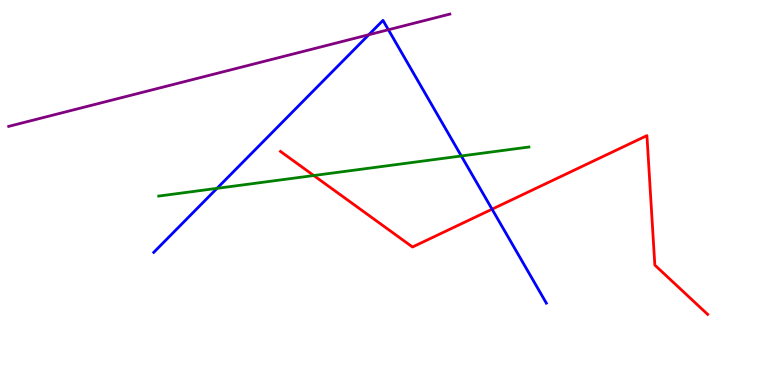[{'lines': ['blue', 'red'], 'intersections': [{'x': 6.35, 'y': 4.57}]}, {'lines': ['green', 'red'], 'intersections': [{'x': 4.05, 'y': 5.44}]}, {'lines': ['purple', 'red'], 'intersections': []}, {'lines': ['blue', 'green'], 'intersections': [{'x': 2.8, 'y': 5.11}, {'x': 5.95, 'y': 5.95}]}, {'lines': ['blue', 'purple'], 'intersections': [{'x': 4.76, 'y': 9.1}, {'x': 5.01, 'y': 9.23}]}, {'lines': ['green', 'purple'], 'intersections': []}]